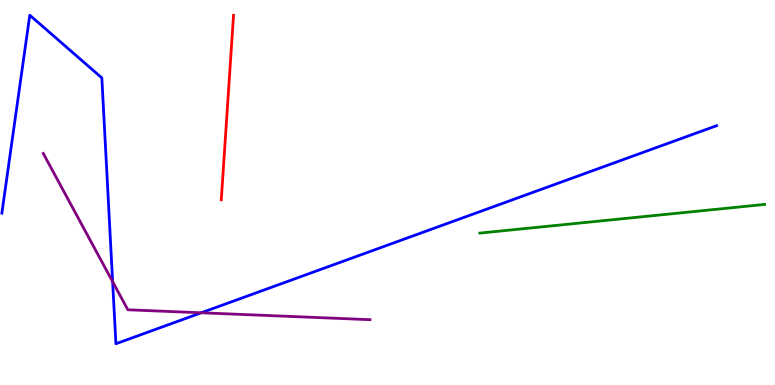[{'lines': ['blue', 'red'], 'intersections': []}, {'lines': ['green', 'red'], 'intersections': []}, {'lines': ['purple', 'red'], 'intersections': []}, {'lines': ['blue', 'green'], 'intersections': []}, {'lines': ['blue', 'purple'], 'intersections': [{'x': 1.45, 'y': 2.68}, {'x': 2.6, 'y': 1.88}]}, {'lines': ['green', 'purple'], 'intersections': []}]